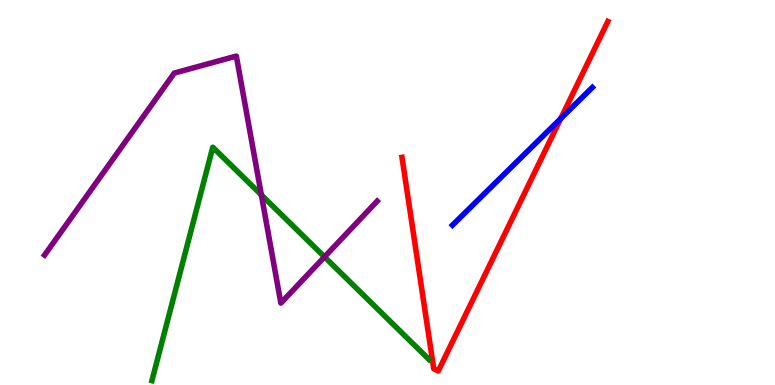[{'lines': ['blue', 'red'], 'intersections': [{'x': 7.24, 'y': 6.92}]}, {'lines': ['green', 'red'], 'intersections': []}, {'lines': ['purple', 'red'], 'intersections': []}, {'lines': ['blue', 'green'], 'intersections': []}, {'lines': ['blue', 'purple'], 'intersections': []}, {'lines': ['green', 'purple'], 'intersections': [{'x': 3.37, 'y': 4.94}, {'x': 4.19, 'y': 3.33}]}]